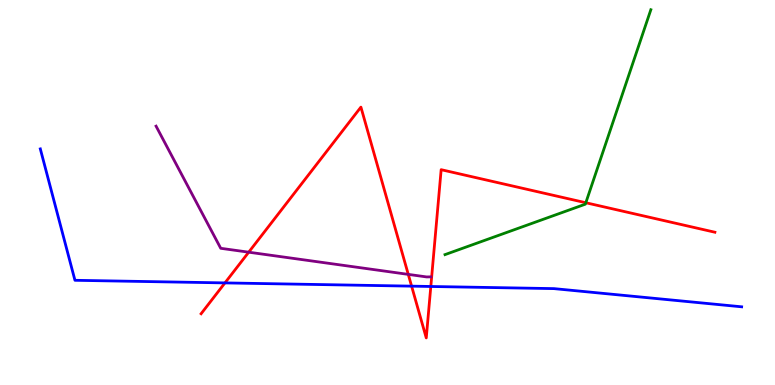[{'lines': ['blue', 'red'], 'intersections': [{'x': 2.9, 'y': 2.65}, {'x': 5.31, 'y': 2.57}, {'x': 5.56, 'y': 2.56}]}, {'lines': ['green', 'red'], 'intersections': [{'x': 7.56, 'y': 4.73}]}, {'lines': ['purple', 'red'], 'intersections': [{'x': 3.21, 'y': 3.45}, {'x': 5.27, 'y': 2.87}]}, {'lines': ['blue', 'green'], 'intersections': []}, {'lines': ['blue', 'purple'], 'intersections': []}, {'lines': ['green', 'purple'], 'intersections': []}]